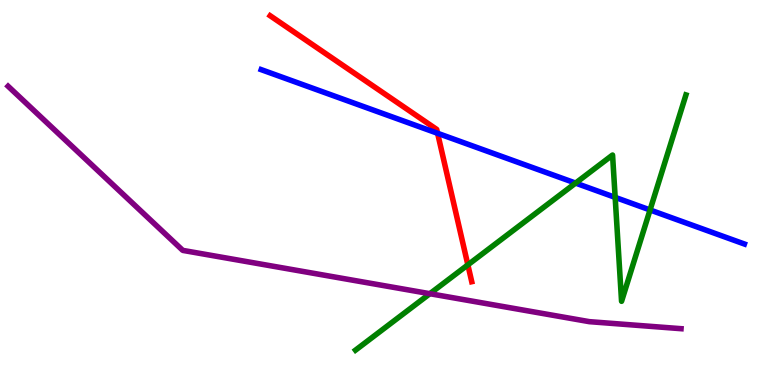[{'lines': ['blue', 'red'], 'intersections': [{'x': 5.65, 'y': 6.54}]}, {'lines': ['green', 'red'], 'intersections': [{'x': 6.04, 'y': 3.12}]}, {'lines': ['purple', 'red'], 'intersections': []}, {'lines': ['blue', 'green'], 'intersections': [{'x': 7.43, 'y': 5.24}, {'x': 7.94, 'y': 4.87}, {'x': 8.39, 'y': 4.55}]}, {'lines': ['blue', 'purple'], 'intersections': []}, {'lines': ['green', 'purple'], 'intersections': [{'x': 5.55, 'y': 2.37}]}]